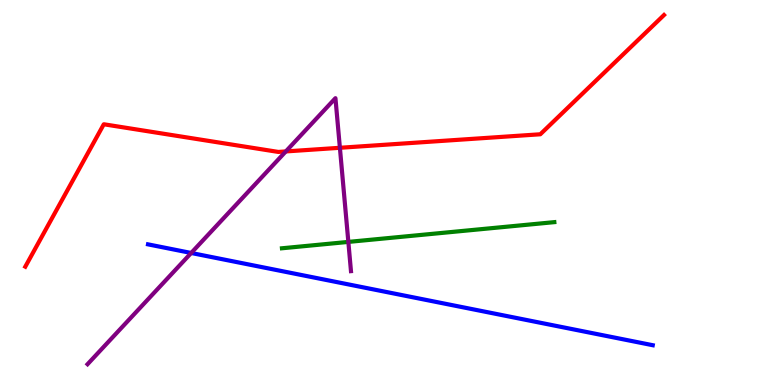[{'lines': ['blue', 'red'], 'intersections': []}, {'lines': ['green', 'red'], 'intersections': []}, {'lines': ['purple', 'red'], 'intersections': [{'x': 3.69, 'y': 6.07}, {'x': 4.39, 'y': 6.16}]}, {'lines': ['blue', 'green'], 'intersections': []}, {'lines': ['blue', 'purple'], 'intersections': [{'x': 2.47, 'y': 3.43}]}, {'lines': ['green', 'purple'], 'intersections': [{'x': 4.49, 'y': 3.72}]}]